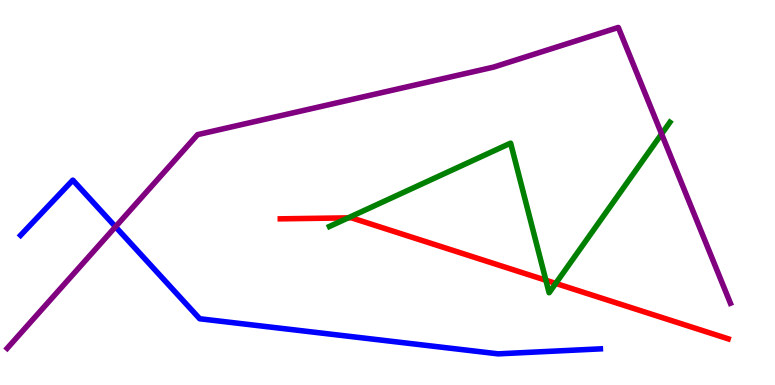[{'lines': ['blue', 'red'], 'intersections': []}, {'lines': ['green', 'red'], 'intersections': [{'x': 4.49, 'y': 4.34}, {'x': 7.04, 'y': 2.72}, {'x': 7.17, 'y': 2.64}]}, {'lines': ['purple', 'red'], 'intersections': []}, {'lines': ['blue', 'green'], 'intersections': []}, {'lines': ['blue', 'purple'], 'intersections': [{'x': 1.49, 'y': 4.11}]}, {'lines': ['green', 'purple'], 'intersections': [{'x': 8.54, 'y': 6.52}]}]